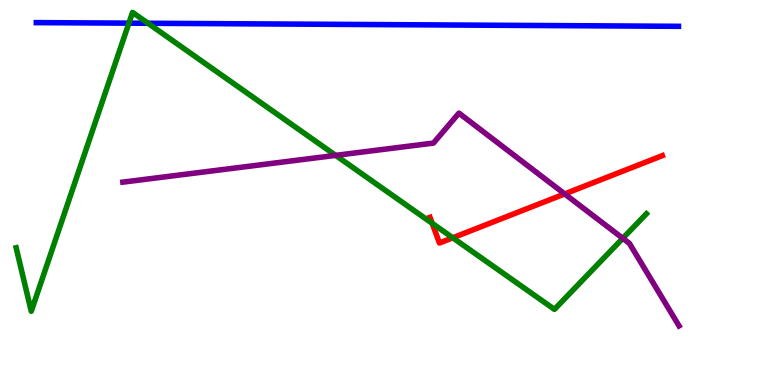[{'lines': ['blue', 'red'], 'intersections': []}, {'lines': ['green', 'red'], 'intersections': [{'x': 5.58, 'y': 4.2}, {'x': 5.84, 'y': 3.82}]}, {'lines': ['purple', 'red'], 'intersections': [{'x': 7.29, 'y': 4.96}]}, {'lines': ['blue', 'green'], 'intersections': [{'x': 1.66, 'y': 9.4}, {'x': 1.91, 'y': 9.4}]}, {'lines': ['blue', 'purple'], 'intersections': []}, {'lines': ['green', 'purple'], 'intersections': [{'x': 4.33, 'y': 5.96}, {'x': 8.04, 'y': 3.81}]}]